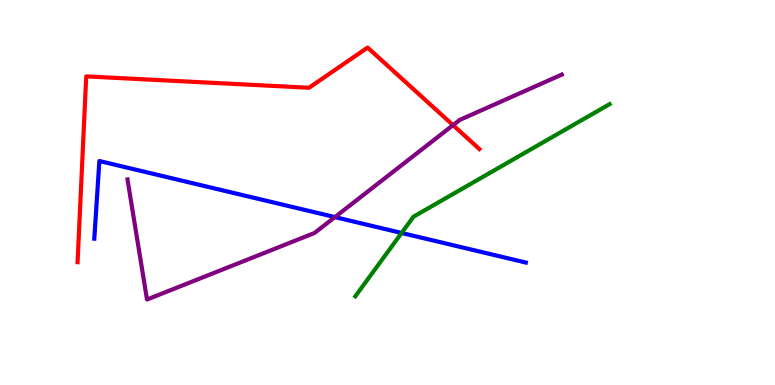[{'lines': ['blue', 'red'], 'intersections': []}, {'lines': ['green', 'red'], 'intersections': []}, {'lines': ['purple', 'red'], 'intersections': [{'x': 5.85, 'y': 6.75}]}, {'lines': ['blue', 'green'], 'intersections': [{'x': 5.18, 'y': 3.95}]}, {'lines': ['blue', 'purple'], 'intersections': [{'x': 4.32, 'y': 4.36}]}, {'lines': ['green', 'purple'], 'intersections': []}]